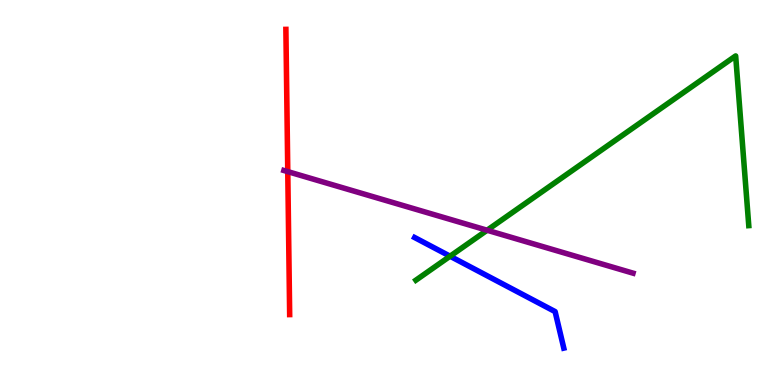[{'lines': ['blue', 'red'], 'intersections': []}, {'lines': ['green', 'red'], 'intersections': []}, {'lines': ['purple', 'red'], 'intersections': [{'x': 3.71, 'y': 5.54}]}, {'lines': ['blue', 'green'], 'intersections': [{'x': 5.81, 'y': 3.35}]}, {'lines': ['blue', 'purple'], 'intersections': []}, {'lines': ['green', 'purple'], 'intersections': [{'x': 6.29, 'y': 4.02}]}]